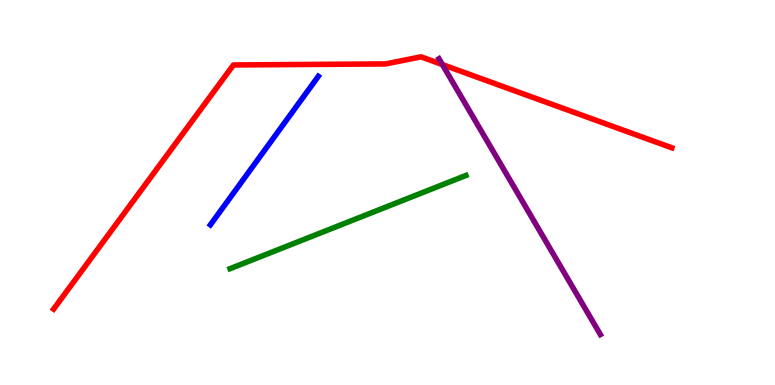[{'lines': ['blue', 'red'], 'intersections': []}, {'lines': ['green', 'red'], 'intersections': []}, {'lines': ['purple', 'red'], 'intersections': [{'x': 5.71, 'y': 8.32}]}, {'lines': ['blue', 'green'], 'intersections': []}, {'lines': ['blue', 'purple'], 'intersections': []}, {'lines': ['green', 'purple'], 'intersections': []}]